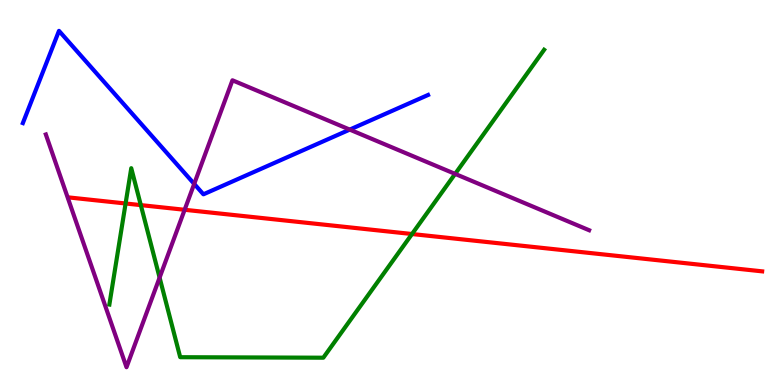[{'lines': ['blue', 'red'], 'intersections': []}, {'lines': ['green', 'red'], 'intersections': [{'x': 1.62, 'y': 4.71}, {'x': 1.82, 'y': 4.67}, {'x': 5.32, 'y': 3.92}]}, {'lines': ['purple', 'red'], 'intersections': [{'x': 2.38, 'y': 4.55}]}, {'lines': ['blue', 'green'], 'intersections': []}, {'lines': ['blue', 'purple'], 'intersections': [{'x': 2.51, 'y': 5.22}, {'x': 4.51, 'y': 6.63}]}, {'lines': ['green', 'purple'], 'intersections': [{'x': 2.06, 'y': 2.79}, {'x': 5.87, 'y': 5.48}]}]